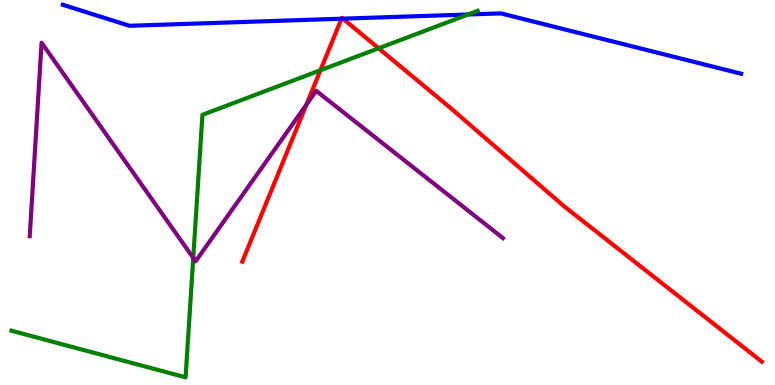[{'lines': ['blue', 'red'], 'intersections': [{'x': 4.41, 'y': 9.51}, {'x': 4.42, 'y': 9.52}]}, {'lines': ['green', 'red'], 'intersections': [{'x': 4.13, 'y': 8.18}, {'x': 4.89, 'y': 8.75}]}, {'lines': ['purple', 'red'], 'intersections': [{'x': 3.95, 'y': 7.28}]}, {'lines': ['blue', 'green'], 'intersections': [{'x': 6.04, 'y': 9.62}]}, {'lines': ['blue', 'purple'], 'intersections': []}, {'lines': ['green', 'purple'], 'intersections': [{'x': 2.49, 'y': 3.3}]}]